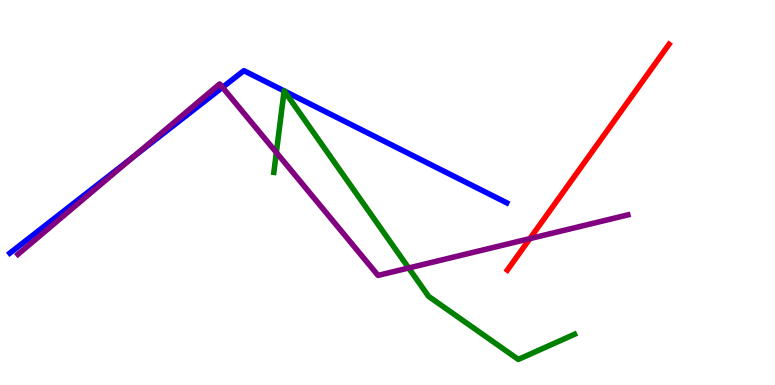[{'lines': ['blue', 'red'], 'intersections': []}, {'lines': ['green', 'red'], 'intersections': []}, {'lines': ['purple', 'red'], 'intersections': [{'x': 6.84, 'y': 3.8}]}, {'lines': ['blue', 'green'], 'intersections': [{'x': 3.67, 'y': 7.64}, {'x': 3.67, 'y': 7.64}]}, {'lines': ['blue', 'purple'], 'intersections': [{'x': 1.72, 'y': 5.92}, {'x': 2.87, 'y': 7.73}]}, {'lines': ['green', 'purple'], 'intersections': [{'x': 3.57, 'y': 6.04}, {'x': 5.27, 'y': 3.04}]}]